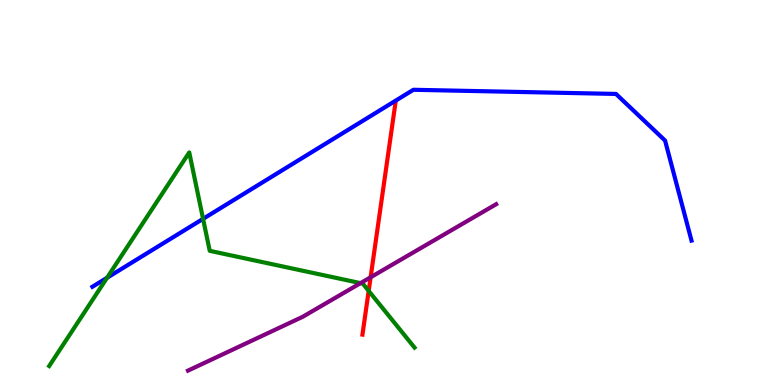[{'lines': ['blue', 'red'], 'intersections': []}, {'lines': ['green', 'red'], 'intersections': [{'x': 4.76, 'y': 2.44}]}, {'lines': ['purple', 'red'], 'intersections': [{'x': 4.78, 'y': 2.8}]}, {'lines': ['blue', 'green'], 'intersections': [{'x': 1.38, 'y': 2.79}, {'x': 2.62, 'y': 4.32}]}, {'lines': ['blue', 'purple'], 'intersections': []}, {'lines': ['green', 'purple'], 'intersections': [{'x': 4.65, 'y': 2.65}]}]